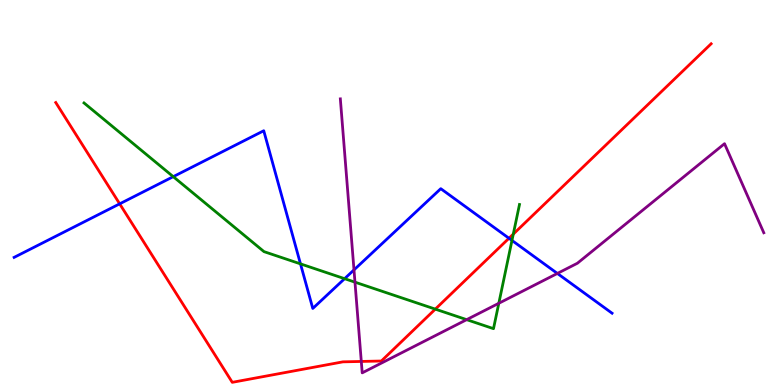[{'lines': ['blue', 'red'], 'intersections': [{'x': 1.54, 'y': 4.71}, {'x': 6.57, 'y': 3.81}]}, {'lines': ['green', 'red'], 'intersections': [{'x': 5.62, 'y': 1.97}, {'x': 6.62, 'y': 3.92}]}, {'lines': ['purple', 'red'], 'intersections': [{'x': 4.66, 'y': 0.612}]}, {'lines': ['blue', 'green'], 'intersections': [{'x': 2.24, 'y': 5.41}, {'x': 3.88, 'y': 3.15}, {'x': 4.45, 'y': 2.76}, {'x': 6.61, 'y': 3.75}]}, {'lines': ['blue', 'purple'], 'intersections': [{'x': 4.57, 'y': 2.99}, {'x': 7.19, 'y': 2.9}]}, {'lines': ['green', 'purple'], 'intersections': [{'x': 4.58, 'y': 2.67}, {'x': 6.02, 'y': 1.7}, {'x': 6.44, 'y': 2.12}]}]